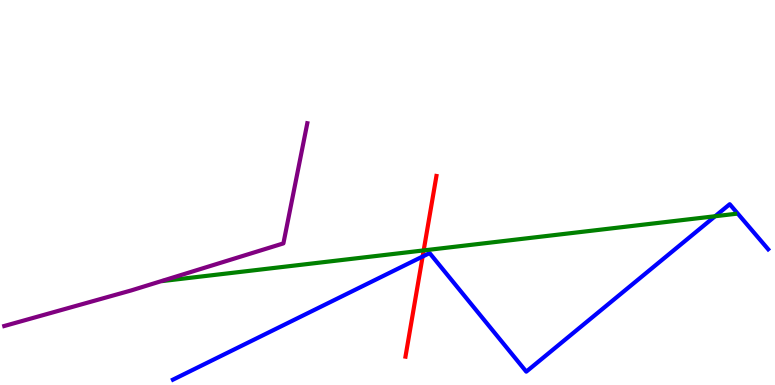[{'lines': ['blue', 'red'], 'intersections': [{'x': 5.45, 'y': 3.34}]}, {'lines': ['green', 'red'], 'intersections': [{'x': 5.47, 'y': 3.5}]}, {'lines': ['purple', 'red'], 'intersections': []}, {'lines': ['blue', 'green'], 'intersections': [{'x': 9.23, 'y': 4.38}]}, {'lines': ['blue', 'purple'], 'intersections': []}, {'lines': ['green', 'purple'], 'intersections': []}]